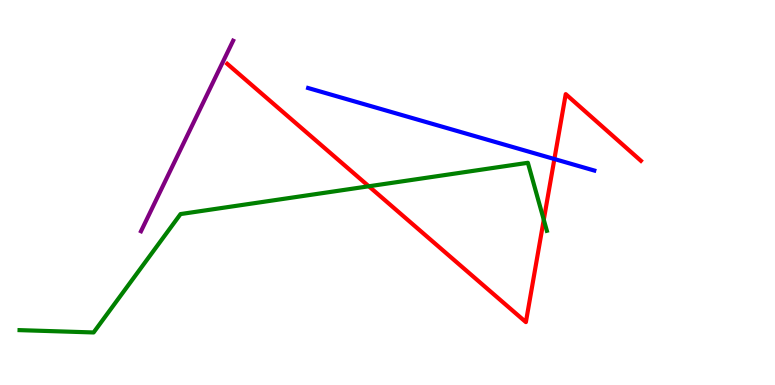[{'lines': ['blue', 'red'], 'intersections': [{'x': 7.15, 'y': 5.87}]}, {'lines': ['green', 'red'], 'intersections': [{'x': 4.76, 'y': 5.16}, {'x': 7.02, 'y': 4.29}]}, {'lines': ['purple', 'red'], 'intersections': []}, {'lines': ['blue', 'green'], 'intersections': []}, {'lines': ['blue', 'purple'], 'intersections': []}, {'lines': ['green', 'purple'], 'intersections': []}]